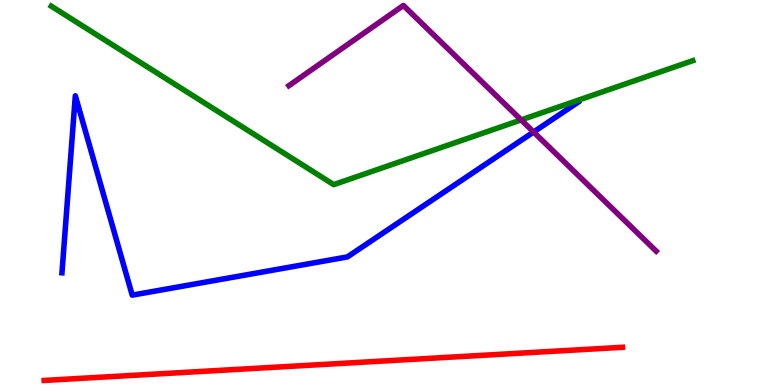[{'lines': ['blue', 'red'], 'intersections': []}, {'lines': ['green', 'red'], 'intersections': []}, {'lines': ['purple', 'red'], 'intersections': []}, {'lines': ['blue', 'green'], 'intersections': []}, {'lines': ['blue', 'purple'], 'intersections': [{'x': 6.89, 'y': 6.57}]}, {'lines': ['green', 'purple'], 'intersections': [{'x': 6.72, 'y': 6.89}]}]